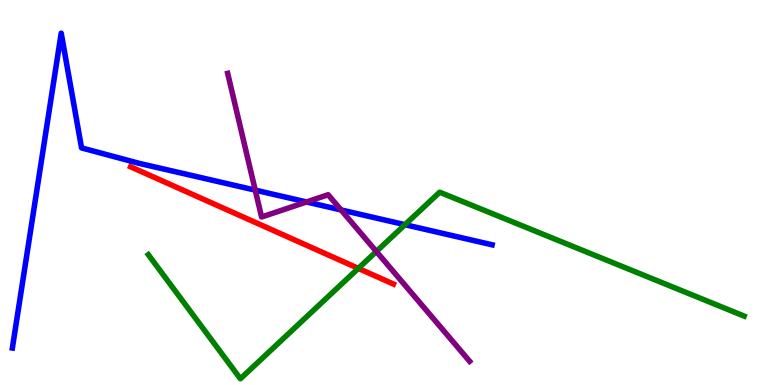[{'lines': ['blue', 'red'], 'intersections': []}, {'lines': ['green', 'red'], 'intersections': [{'x': 4.62, 'y': 3.03}]}, {'lines': ['purple', 'red'], 'intersections': []}, {'lines': ['blue', 'green'], 'intersections': [{'x': 5.23, 'y': 4.16}]}, {'lines': ['blue', 'purple'], 'intersections': [{'x': 3.29, 'y': 5.06}, {'x': 3.95, 'y': 4.75}, {'x': 4.4, 'y': 4.55}]}, {'lines': ['green', 'purple'], 'intersections': [{'x': 4.86, 'y': 3.47}]}]